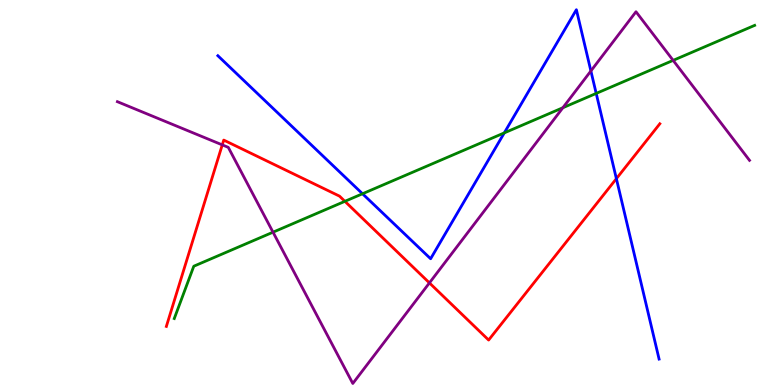[{'lines': ['blue', 'red'], 'intersections': [{'x': 7.95, 'y': 5.36}]}, {'lines': ['green', 'red'], 'intersections': [{'x': 4.45, 'y': 4.77}]}, {'lines': ['purple', 'red'], 'intersections': [{'x': 2.87, 'y': 6.24}, {'x': 5.54, 'y': 2.65}]}, {'lines': ['blue', 'green'], 'intersections': [{'x': 4.68, 'y': 4.97}, {'x': 6.51, 'y': 6.55}, {'x': 7.69, 'y': 7.57}]}, {'lines': ['blue', 'purple'], 'intersections': [{'x': 7.62, 'y': 8.16}]}, {'lines': ['green', 'purple'], 'intersections': [{'x': 3.52, 'y': 3.97}, {'x': 7.26, 'y': 7.2}, {'x': 8.69, 'y': 8.43}]}]